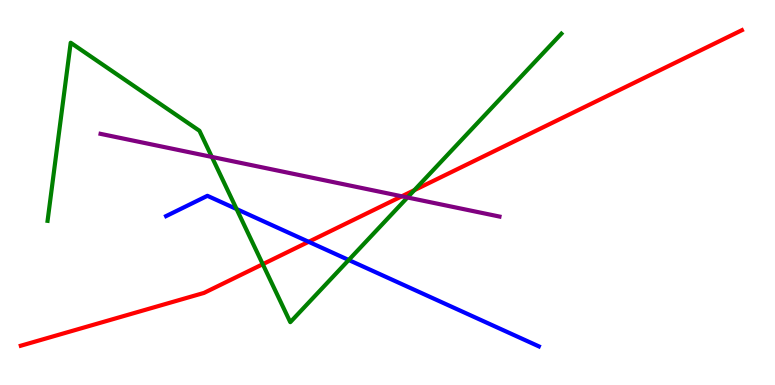[{'lines': ['blue', 'red'], 'intersections': [{'x': 3.98, 'y': 3.72}]}, {'lines': ['green', 'red'], 'intersections': [{'x': 3.39, 'y': 3.14}, {'x': 5.35, 'y': 5.06}]}, {'lines': ['purple', 'red'], 'intersections': [{'x': 5.18, 'y': 4.9}]}, {'lines': ['blue', 'green'], 'intersections': [{'x': 3.05, 'y': 4.57}, {'x': 4.5, 'y': 3.25}]}, {'lines': ['blue', 'purple'], 'intersections': []}, {'lines': ['green', 'purple'], 'intersections': [{'x': 2.73, 'y': 5.92}, {'x': 5.26, 'y': 4.87}]}]